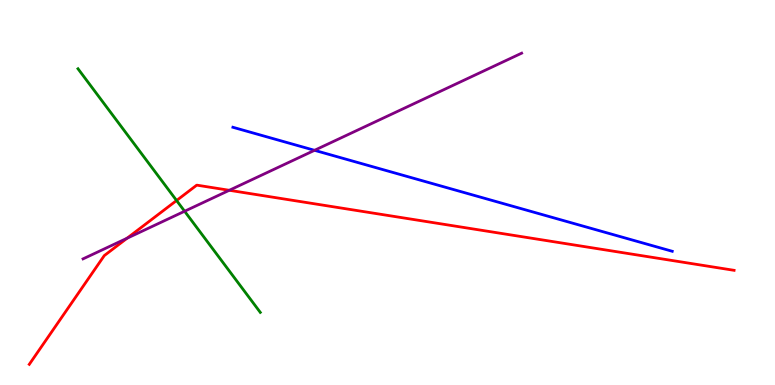[{'lines': ['blue', 'red'], 'intersections': []}, {'lines': ['green', 'red'], 'intersections': [{'x': 2.28, 'y': 4.79}]}, {'lines': ['purple', 'red'], 'intersections': [{'x': 1.64, 'y': 3.81}, {'x': 2.96, 'y': 5.06}]}, {'lines': ['blue', 'green'], 'intersections': []}, {'lines': ['blue', 'purple'], 'intersections': [{'x': 4.06, 'y': 6.1}]}, {'lines': ['green', 'purple'], 'intersections': [{'x': 2.38, 'y': 4.51}]}]